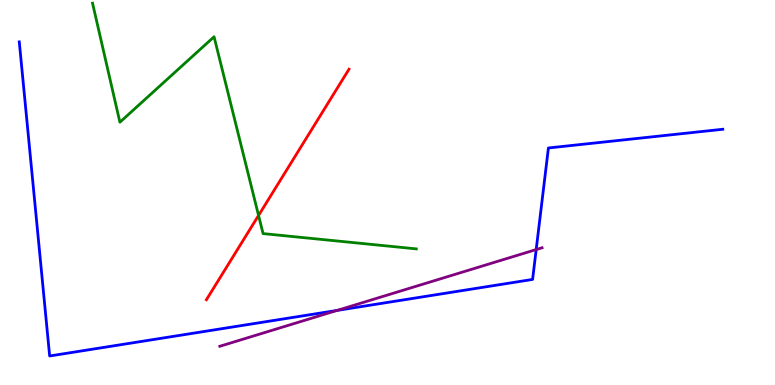[{'lines': ['blue', 'red'], 'intersections': []}, {'lines': ['green', 'red'], 'intersections': [{'x': 3.34, 'y': 4.4}]}, {'lines': ['purple', 'red'], 'intersections': []}, {'lines': ['blue', 'green'], 'intersections': []}, {'lines': ['blue', 'purple'], 'intersections': [{'x': 4.35, 'y': 1.94}, {'x': 6.92, 'y': 3.52}]}, {'lines': ['green', 'purple'], 'intersections': []}]